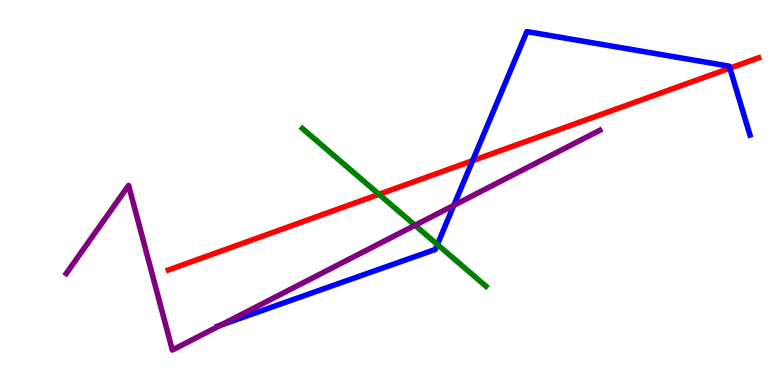[{'lines': ['blue', 'red'], 'intersections': [{'x': 6.1, 'y': 5.83}, {'x': 9.42, 'y': 8.23}]}, {'lines': ['green', 'red'], 'intersections': [{'x': 4.89, 'y': 4.95}]}, {'lines': ['purple', 'red'], 'intersections': []}, {'lines': ['blue', 'green'], 'intersections': [{'x': 5.64, 'y': 3.65}]}, {'lines': ['blue', 'purple'], 'intersections': [{'x': 2.85, 'y': 1.56}, {'x': 5.86, 'y': 4.67}]}, {'lines': ['green', 'purple'], 'intersections': [{'x': 5.36, 'y': 4.15}]}]